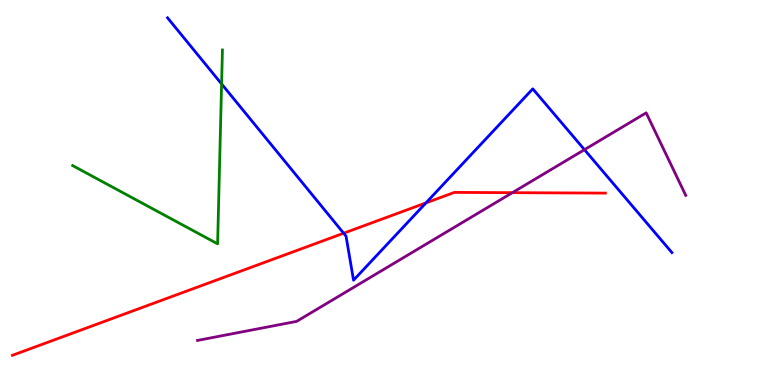[{'lines': ['blue', 'red'], 'intersections': [{'x': 4.43, 'y': 3.94}, {'x': 5.5, 'y': 4.73}]}, {'lines': ['green', 'red'], 'intersections': []}, {'lines': ['purple', 'red'], 'intersections': [{'x': 6.61, 'y': 5.0}]}, {'lines': ['blue', 'green'], 'intersections': [{'x': 2.86, 'y': 7.82}]}, {'lines': ['blue', 'purple'], 'intersections': [{'x': 7.54, 'y': 6.11}]}, {'lines': ['green', 'purple'], 'intersections': []}]